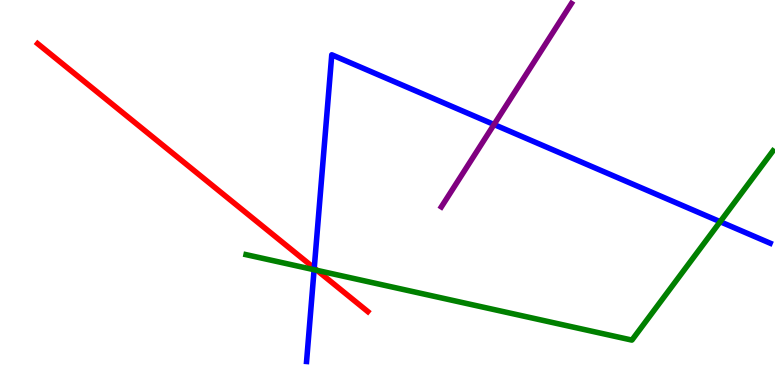[{'lines': ['blue', 'red'], 'intersections': [{'x': 4.05, 'y': 3.04}]}, {'lines': ['green', 'red'], 'intersections': [{'x': 4.09, 'y': 2.98}]}, {'lines': ['purple', 'red'], 'intersections': []}, {'lines': ['blue', 'green'], 'intersections': [{'x': 4.05, 'y': 2.99}, {'x': 9.29, 'y': 4.24}]}, {'lines': ['blue', 'purple'], 'intersections': [{'x': 6.37, 'y': 6.77}]}, {'lines': ['green', 'purple'], 'intersections': []}]